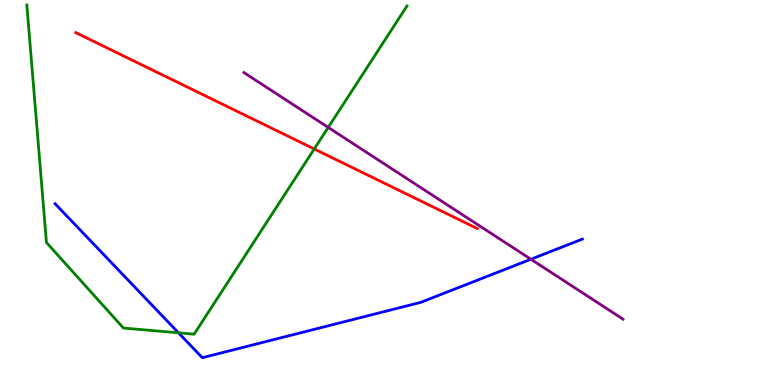[{'lines': ['blue', 'red'], 'intersections': []}, {'lines': ['green', 'red'], 'intersections': [{'x': 4.05, 'y': 6.13}]}, {'lines': ['purple', 'red'], 'intersections': []}, {'lines': ['blue', 'green'], 'intersections': [{'x': 2.3, 'y': 1.36}]}, {'lines': ['blue', 'purple'], 'intersections': [{'x': 6.85, 'y': 3.27}]}, {'lines': ['green', 'purple'], 'intersections': [{'x': 4.24, 'y': 6.69}]}]